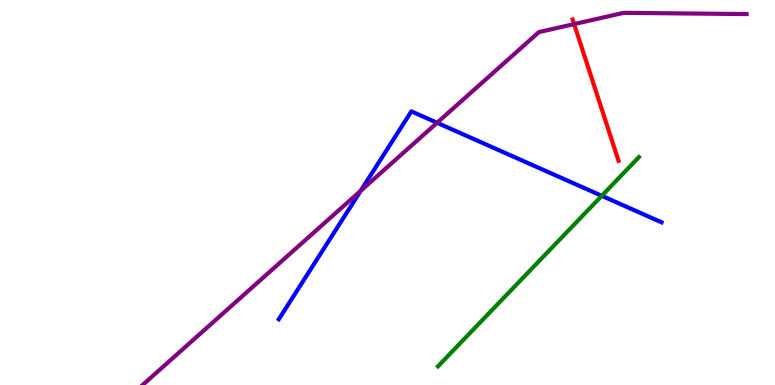[{'lines': ['blue', 'red'], 'intersections': []}, {'lines': ['green', 'red'], 'intersections': []}, {'lines': ['purple', 'red'], 'intersections': [{'x': 7.41, 'y': 9.37}]}, {'lines': ['blue', 'green'], 'intersections': [{'x': 7.76, 'y': 4.91}]}, {'lines': ['blue', 'purple'], 'intersections': [{'x': 4.65, 'y': 5.05}, {'x': 5.64, 'y': 6.81}]}, {'lines': ['green', 'purple'], 'intersections': []}]